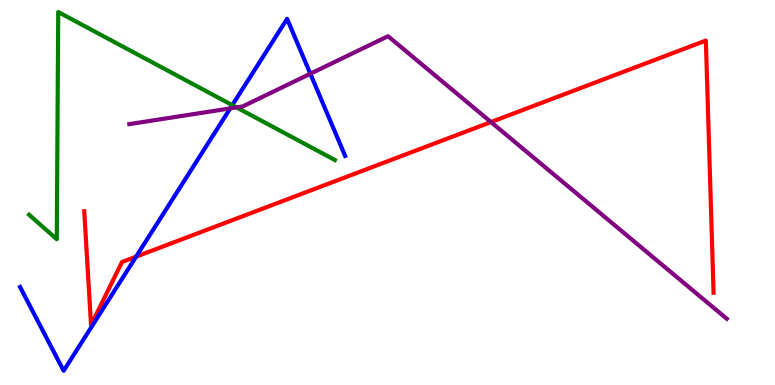[{'lines': ['blue', 'red'], 'intersections': [{'x': 1.76, 'y': 3.33}]}, {'lines': ['green', 'red'], 'intersections': []}, {'lines': ['purple', 'red'], 'intersections': [{'x': 6.34, 'y': 6.83}]}, {'lines': ['blue', 'green'], 'intersections': [{'x': 3.0, 'y': 7.27}]}, {'lines': ['blue', 'purple'], 'intersections': [{'x': 2.97, 'y': 7.18}, {'x': 4.0, 'y': 8.08}]}, {'lines': ['green', 'purple'], 'intersections': [{'x': 3.05, 'y': 7.21}]}]